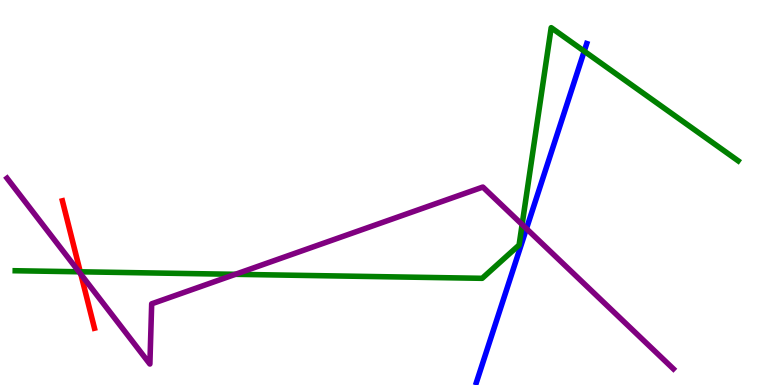[{'lines': ['blue', 'red'], 'intersections': []}, {'lines': ['green', 'red'], 'intersections': [{'x': 1.04, 'y': 2.94}]}, {'lines': ['purple', 'red'], 'intersections': [{'x': 1.04, 'y': 2.88}]}, {'lines': ['blue', 'green'], 'intersections': [{'x': 7.54, 'y': 8.67}]}, {'lines': ['blue', 'purple'], 'intersections': [{'x': 6.79, 'y': 4.06}]}, {'lines': ['green', 'purple'], 'intersections': [{'x': 1.02, 'y': 2.94}, {'x': 3.04, 'y': 2.87}, {'x': 6.74, 'y': 4.17}]}]